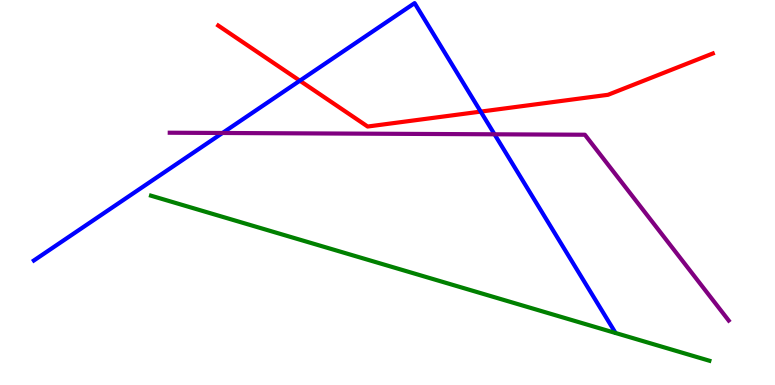[{'lines': ['blue', 'red'], 'intersections': [{'x': 3.87, 'y': 7.9}, {'x': 6.2, 'y': 7.1}]}, {'lines': ['green', 'red'], 'intersections': []}, {'lines': ['purple', 'red'], 'intersections': []}, {'lines': ['blue', 'green'], 'intersections': []}, {'lines': ['blue', 'purple'], 'intersections': [{'x': 2.87, 'y': 6.55}, {'x': 6.38, 'y': 6.51}]}, {'lines': ['green', 'purple'], 'intersections': []}]